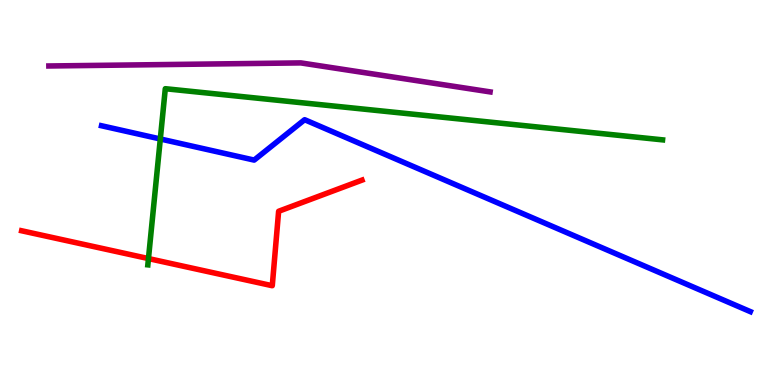[{'lines': ['blue', 'red'], 'intersections': []}, {'lines': ['green', 'red'], 'intersections': [{'x': 1.92, 'y': 3.28}]}, {'lines': ['purple', 'red'], 'intersections': []}, {'lines': ['blue', 'green'], 'intersections': [{'x': 2.07, 'y': 6.39}]}, {'lines': ['blue', 'purple'], 'intersections': []}, {'lines': ['green', 'purple'], 'intersections': []}]